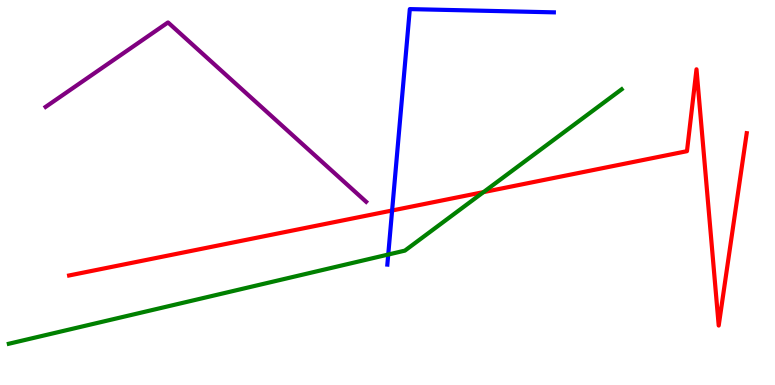[{'lines': ['blue', 'red'], 'intersections': [{'x': 5.06, 'y': 4.53}]}, {'lines': ['green', 'red'], 'intersections': [{'x': 6.24, 'y': 5.01}]}, {'lines': ['purple', 'red'], 'intersections': []}, {'lines': ['blue', 'green'], 'intersections': [{'x': 5.01, 'y': 3.39}]}, {'lines': ['blue', 'purple'], 'intersections': []}, {'lines': ['green', 'purple'], 'intersections': []}]